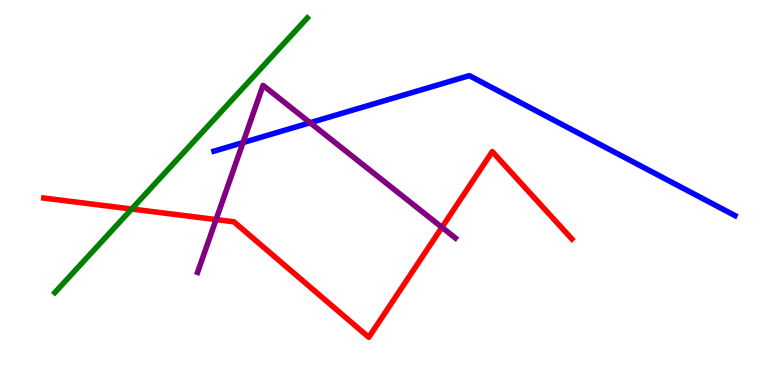[{'lines': ['blue', 'red'], 'intersections': []}, {'lines': ['green', 'red'], 'intersections': [{'x': 1.7, 'y': 4.57}]}, {'lines': ['purple', 'red'], 'intersections': [{'x': 2.79, 'y': 4.3}, {'x': 5.7, 'y': 4.1}]}, {'lines': ['blue', 'green'], 'intersections': []}, {'lines': ['blue', 'purple'], 'intersections': [{'x': 3.14, 'y': 6.3}, {'x': 4.0, 'y': 6.81}]}, {'lines': ['green', 'purple'], 'intersections': []}]